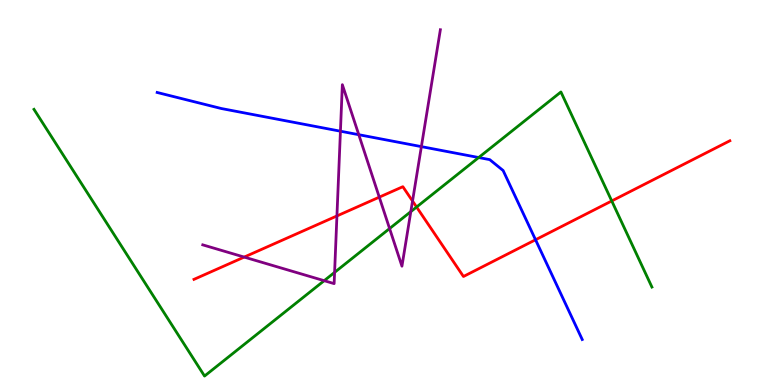[{'lines': ['blue', 'red'], 'intersections': [{'x': 6.91, 'y': 3.77}]}, {'lines': ['green', 'red'], 'intersections': [{'x': 5.38, 'y': 4.62}, {'x': 7.89, 'y': 4.78}]}, {'lines': ['purple', 'red'], 'intersections': [{'x': 3.15, 'y': 3.32}, {'x': 4.35, 'y': 4.39}, {'x': 4.89, 'y': 4.88}, {'x': 5.32, 'y': 4.78}]}, {'lines': ['blue', 'green'], 'intersections': [{'x': 6.18, 'y': 5.91}]}, {'lines': ['blue', 'purple'], 'intersections': [{'x': 4.39, 'y': 6.59}, {'x': 4.63, 'y': 6.5}, {'x': 5.44, 'y': 6.19}]}, {'lines': ['green', 'purple'], 'intersections': [{'x': 4.18, 'y': 2.71}, {'x': 4.32, 'y': 2.93}, {'x': 5.03, 'y': 4.06}, {'x': 5.3, 'y': 4.5}]}]